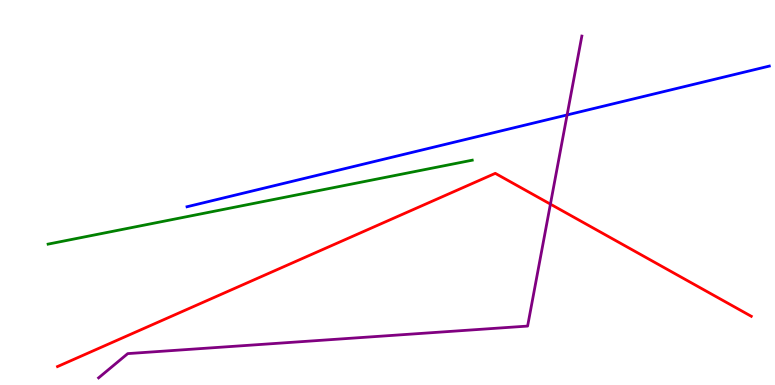[{'lines': ['blue', 'red'], 'intersections': []}, {'lines': ['green', 'red'], 'intersections': []}, {'lines': ['purple', 'red'], 'intersections': [{'x': 7.1, 'y': 4.7}]}, {'lines': ['blue', 'green'], 'intersections': []}, {'lines': ['blue', 'purple'], 'intersections': [{'x': 7.32, 'y': 7.01}]}, {'lines': ['green', 'purple'], 'intersections': []}]